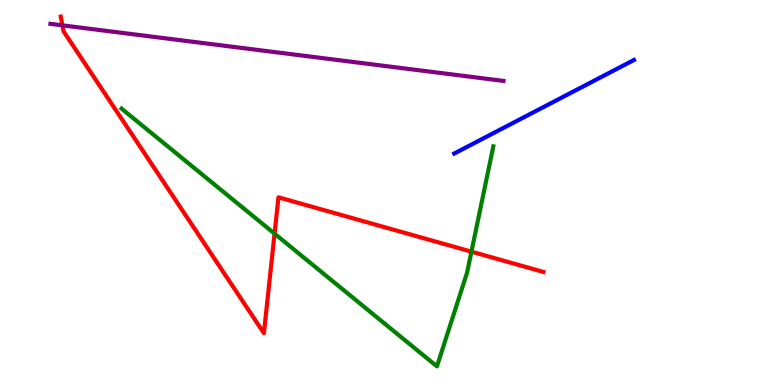[{'lines': ['blue', 'red'], 'intersections': []}, {'lines': ['green', 'red'], 'intersections': [{'x': 3.54, 'y': 3.93}, {'x': 6.08, 'y': 3.46}]}, {'lines': ['purple', 'red'], 'intersections': [{'x': 0.805, 'y': 9.34}]}, {'lines': ['blue', 'green'], 'intersections': []}, {'lines': ['blue', 'purple'], 'intersections': []}, {'lines': ['green', 'purple'], 'intersections': []}]